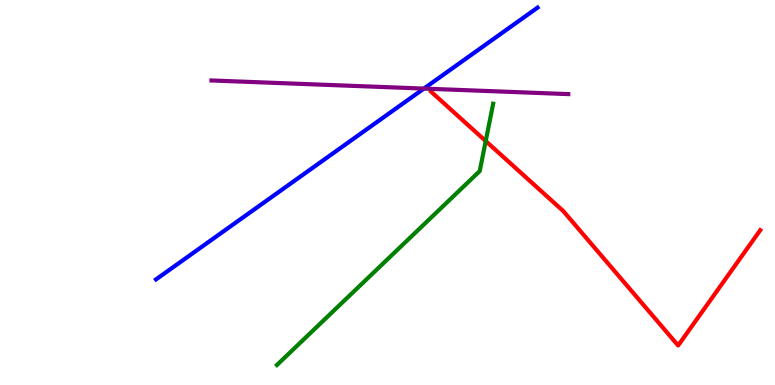[{'lines': ['blue', 'red'], 'intersections': []}, {'lines': ['green', 'red'], 'intersections': [{'x': 6.27, 'y': 6.34}]}, {'lines': ['purple', 'red'], 'intersections': []}, {'lines': ['blue', 'green'], 'intersections': []}, {'lines': ['blue', 'purple'], 'intersections': [{'x': 5.47, 'y': 7.7}]}, {'lines': ['green', 'purple'], 'intersections': []}]